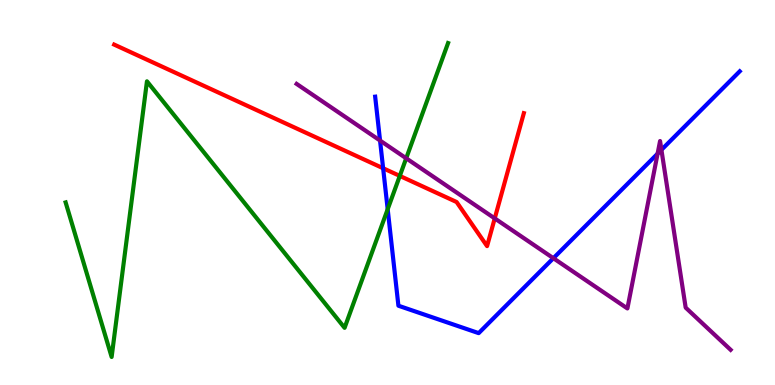[{'lines': ['blue', 'red'], 'intersections': [{'x': 4.94, 'y': 5.63}]}, {'lines': ['green', 'red'], 'intersections': [{'x': 5.16, 'y': 5.43}]}, {'lines': ['purple', 'red'], 'intersections': [{'x': 6.38, 'y': 4.33}]}, {'lines': ['blue', 'green'], 'intersections': [{'x': 5.0, 'y': 4.57}]}, {'lines': ['blue', 'purple'], 'intersections': [{'x': 4.9, 'y': 6.35}, {'x': 7.14, 'y': 3.29}, {'x': 8.49, 'y': 6.01}, {'x': 8.53, 'y': 6.11}]}, {'lines': ['green', 'purple'], 'intersections': [{'x': 5.24, 'y': 5.89}]}]